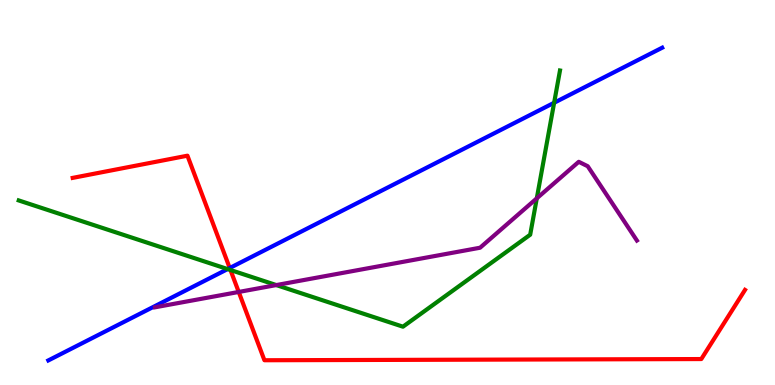[{'lines': ['blue', 'red'], 'intersections': [{'x': 2.96, 'y': 3.04}]}, {'lines': ['green', 'red'], 'intersections': [{'x': 2.97, 'y': 2.99}]}, {'lines': ['purple', 'red'], 'intersections': [{'x': 3.08, 'y': 2.42}]}, {'lines': ['blue', 'green'], 'intersections': [{'x': 2.94, 'y': 3.01}, {'x': 7.15, 'y': 7.33}]}, {'lines': ['blue', 'purple'], 'intersections': []}, {'lines': ['green', 'purple'], 'intersections': [{'x': 3.57, 'y': 2.6}, {'x': 6.93, 'y': 4.85}]}]